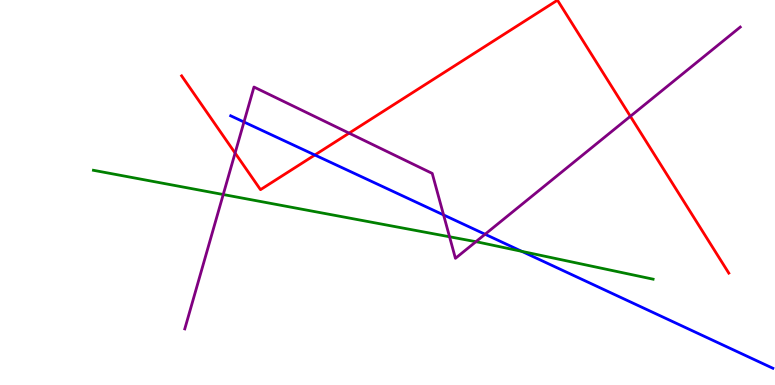[{'lines': ['blue', 'red'], 'intersections': [{'x': 4.06, 'y': 5.97}]}, {'lines': ['green', 'red'], 'intersections': []}, {'lines': ['purple', 'red'], 'intersections': [{'x': 3.03, 'y': 6.03}, {'x': 4.5, 'y': 6.54}, {'x': 8.13, 'y': 6.98}]}, {'lines': ['blue', 'green'], 'intersections': [{'x': 6.73, 'y': 3.47}]}, {'lines': ['blue', 'purple'], 'intersections': [{'x': 3.15, 'y': 6.83}, {'x': 5.72, 'y': 4.42}, {'x': 6.26, 'y': 3.92}]}, {'lines': ['green', 'purple'], 'intersections': [{'x': 2.88, 'y': 4.95}, {'x': 5.8, 'y': 3.85}, {'x': 6.14, 'y': 3.72}]}]